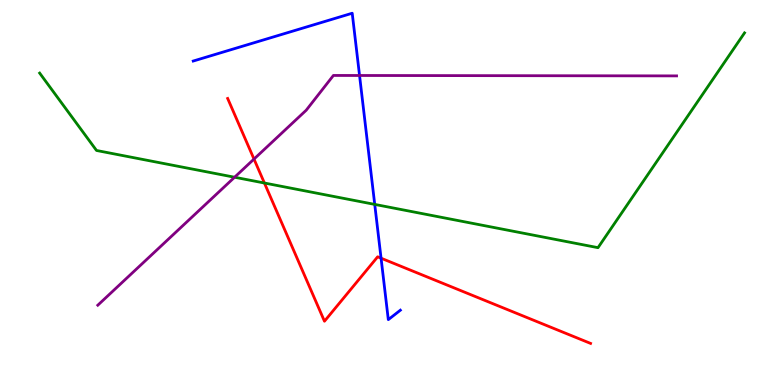[{'lines': ['blue', 'red'], 'intersections': [{'x': 4.92, 'y': 3.29}]}, {'lines': ['green', 'red'], 'intersections': [{'x': 3.41, 'y': 5.25}]}, {'lines': ['purple', 'red'], 'intersections': [{'x': 3.28, 'y': 5.87}]}, {'lines': ['blue', 'green'], 'intersections': [{'x': 4.84, 'y': 4.69}]}, {'lines': ['blue', 'purple'], 'intersections': [{'x': 4.64, 'y': 8.04}]}, {'lines': ['green', 'purple'], 'intersections': [{'x': 3.03, 'y': 5.4}]}]